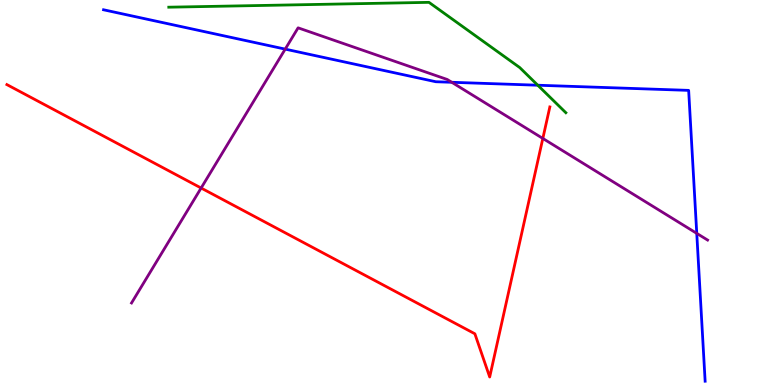[{'lines': ['blue', 'red'], 'intersections': []}, {'lines': ['green', 'red'], 'intersections': []}, {'lines': ['purple', 'red'], 'intersections': [{'x': 2.6, 'y': 5.12}, {'x': 7.0, 'y': 6.4}]}, {'lines': ['blue', 'green'], 'intersections': [{'x': 6.94, 'y': 7.79}]}, {'lines': ['blue', 'purple'], 'intersections': [{'x': 3.68, 'y': 8.72}, {'x': 5.83, 'y': 7.86}, {'x': 8.99, 'y': 3.94}]}, {'lines': ['green', 'purple'], 'intersections': []}]